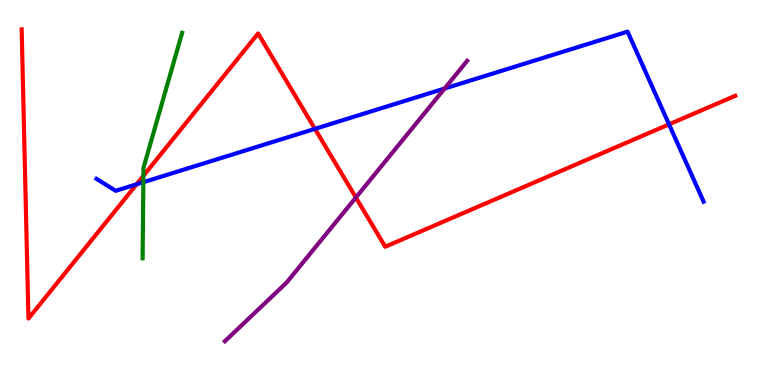[{'lines': ['blue', 'red'], 'intersections': [{'x': 1.76, 'y': 5.21}, {'x': 4.06, 'y': 6.65}, {'x': 8.63, 'y': 6.77}]}, {'lines': ['green', 'red'], 'intersections': [{'x': 1.85, 'y': 5.43}]}, {'lines': ['purple', 'red'], 'intersections': [{'x': 4.59, 'y': 4.87}]}, {'lines': ['blue', 'green'], 'intersections': [{'x': 1.85, 'y': 5.27}]}, {'lines': ['blue', 'purple'], 'intersections': [{'x': 5.74, 'y': 7.7}]}, {'lines': ['green', 'purple'], 'intersections': []}]